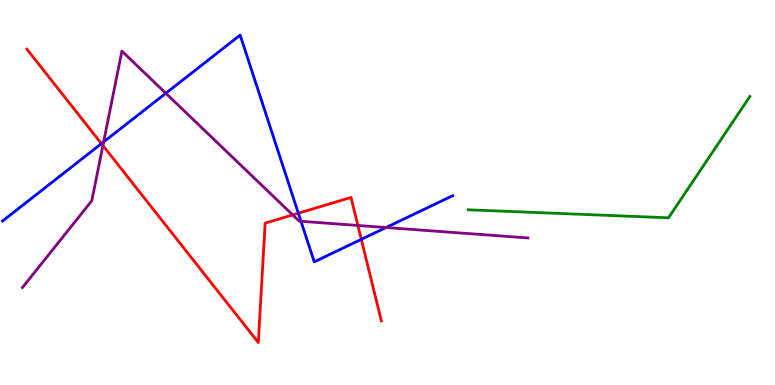[{'lines': ['blue', 'red'], 'intersections': [{'x': 1.31, 'y': 6.27}, {'x': 3.85, 'y': 4.46}, {'x': 4.66, 'y': 3.78}]}, {'lines': ['green', 'red'], 'intersections': []}, {'lines': ['purple', 'red'], 'intersections': [{'x': 1.33, 'y': 6.22}, {'x': 3.78, 'y': 4.42}, {'x': 4.62, 'y': 4.14}]}, {'lines': ['blue', 'green'], 'intersections': []}, {'lines': ['blue', 'purple'], 'intersections': [{'x': 1.34, 'y': 6.31}, {'x': 2.14, 'y': 7.58}, {'x': 3.88, 'y': 4.25}, {'x': 4.98, 'y': 4.09}]}, {'lines': ['green', 'purple'], 'intersections': []}]